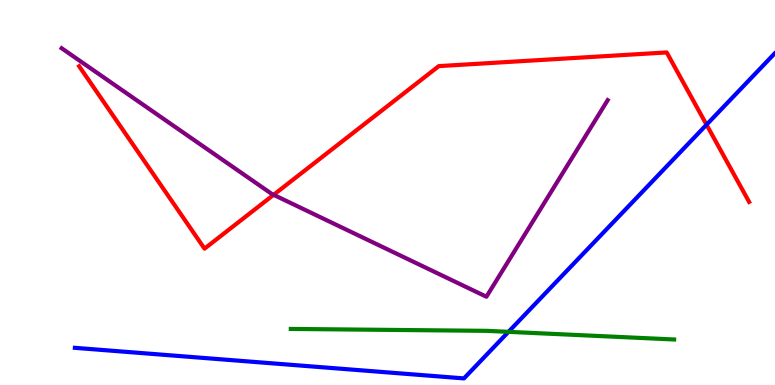[{'lines': ['blue', 'red'], 'intersections': [{'x': 9.12, 'y': 6.76}]}, {'lines': ['green', 'red'], 'intersections': []}, {'lines': ['purple', 'red'], 'intersections': [{'x': 3.53, 'y': 4.94}]}, {'lines': ['blue', 'green'], 'intersections': [{'x': 6.56, 'y': 1.38}]}, {'lines': ['blue', 'purple'], 'intersections': []}, {'lines': ['green', 'purple'], 'intersections': []}]